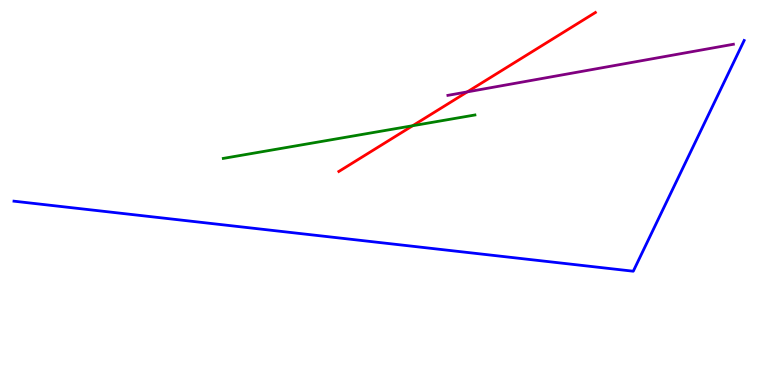[{'lines': ['blue', 'red'], 'intersections': []}, {'lines': ['green', 'red'], 'intersections': [{'x': 5.32, 'y': 6.73}]}, {'lines': ['purple', 'red'], 'intersections': [{'x': 6.03, 'y': 7.61}]}, {'lines': ['blue', 'green'], 'intersections': []}, {'lines': ['blue', 'purple'], 'intersections': []}, {'lines': ['green', 'purple'], 'intersections': []}]